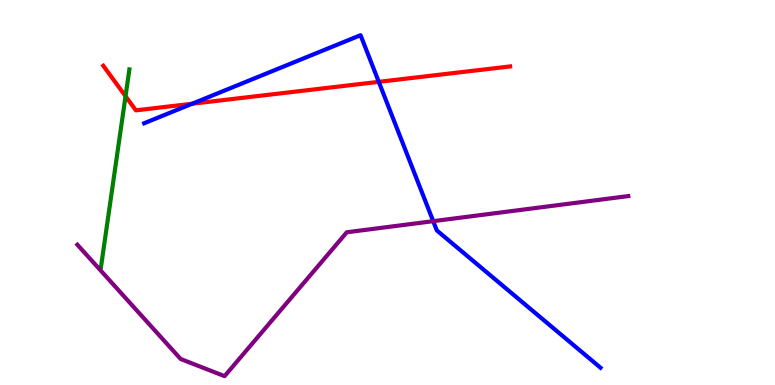[{'lines': ['blue', 'red'], 'intersections': [{'x': 2.48, 'y': 7.31}, {'x': 4.89, 'y': 7.87}]}, {'lines': ['green', 'red'], 'intersections': [{'x': 1.62, 'y': 7.5}]}, {'lines': ['purple', 'red'], 'intersections': []}, {'lines': ['blue', 'green'], 'intersections': []}, {'lines': ['blue', 'purple'], 'intersections': [{'x': 5.59, 'y': 4.26}]}, {'lines': ['green', 'purple'], 'intersections': []}]